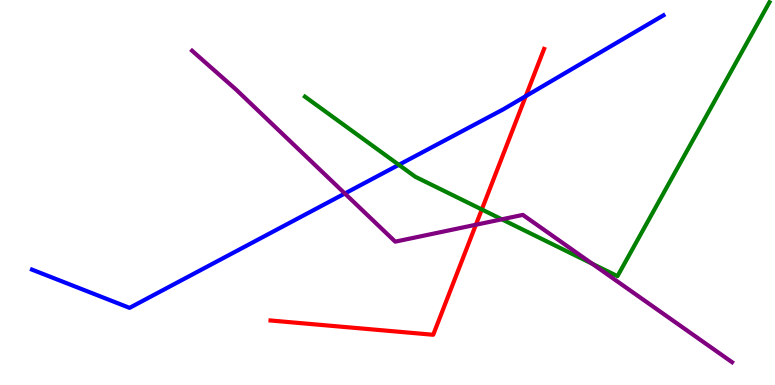[{'lines': ['blue', 'red'], 'intersections': [{'x': 6.78, 'y': 7.5}]}, {'lines': ['green', 'red'], 'intersections': [{'x': 6.22, 'y': 4.56}]}, {'lines': ['purple', 'red'], 'intersections': [{'x': 6.14, 'y': 4.16}]}, {'lines': ['blue', 'green'], 'intersections': [{'x': 5.15, 'y': 5.72}]}, {'lines': ['blue', 'purple'], 'intersections': [{'x': 4.45, 'y': 4.97}]}, {'lines': ['green', 'purple'], 'intersections': [{'x': 6.48, 'y': 4.3}, {'x': 7.64, 'y': 3.15}]}]